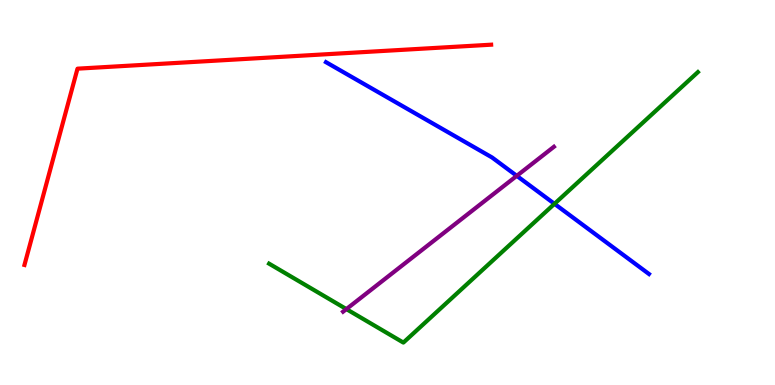[{'lines': ['blue', 'red'], 'intersections': []}, {'lines': ['green', 'red'], 'intersections': []}, {'lines': ['purple', 'red'], 'intersections': []}, {'lines': ['blue', 'green'], 'intersections': [{'x': 7.15, 'y': 4.71}]}, {'lines': ['blue', 'purple'], 'intersections': [{'x': 6.67, 'y': 5.43}]}, {'lines': ['green', 'purple'], 'intersections': [{'x': 4.47, 'y': 1.97}]}]